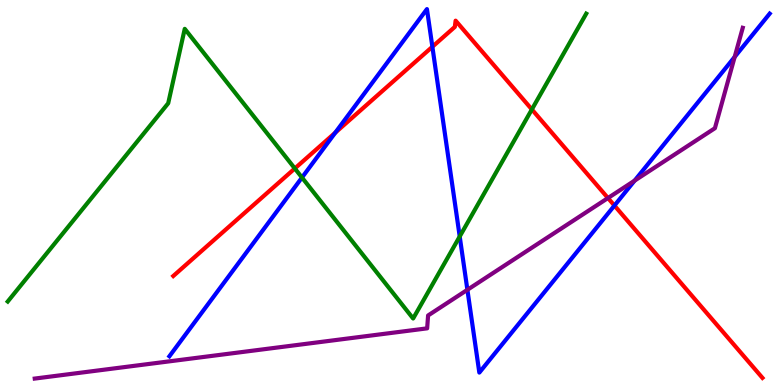[{'lines': ['blue', 'red'], 'intersections': [{'x': 4.33, 'y': 6.55}, {'x': 5.58, 'y': 8.79}, {'x': 7.93, 'y': 4.66}]}, {'lines': ['green', 'red'], 'intersections': [{'x': 3.8, 'y': 5.62}, {'x': 6.86, 'y': 7.16}]}, {'lines': ['purple', 'red'], 'intersections': [{'x': 7.84, 'y': 4.86}]}, {'lines': ['blue', 'green'], 'intersections': [{'x': 3.9, 'y': 5.39}, {'x': 5.93, 'y': 3.86}]}, {'lines': ['blue', 'purple'], 'intersections': [{'x': 6.03, 'y': 2.47}, {'x': 8.19, 'y': 5.31}, {'x': 9.48, 'y': 8.52}]}, {'lines': ['green', 'purple'], 'intersections': []}]